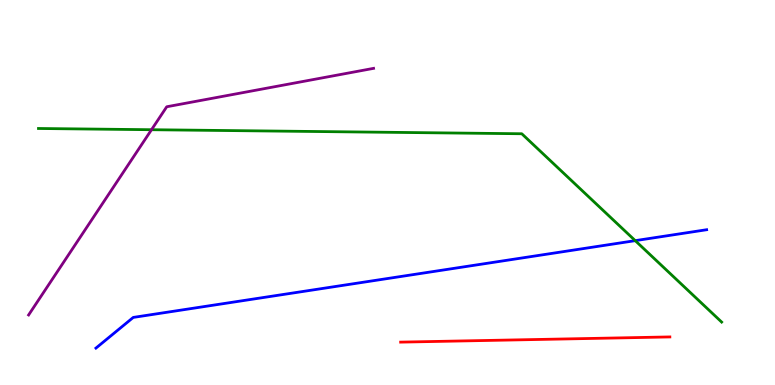[{'lines': ['blue', 'red'], 'intersections': []}, {'lines': ['green', 'red'], 'intersections': []}, {'lines': ['purple', 'red'], 'intersections': []}, {'lines': ['blue', 'green'], 'intersections': [{'x': 8.2, 'y': 3.75}]}, {'lines': ['blue', 'purple'], 'intersections': []}, {'lines': ['green', 'purple'], 'intersections': [{'x': 1.96, 'y': 6.63}]}]